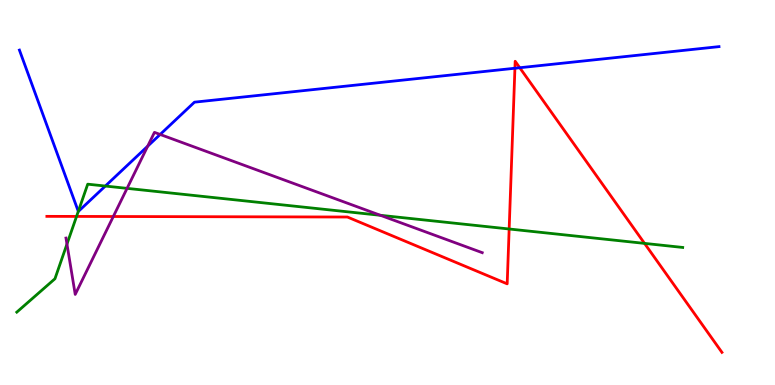[{'lines': ['blue', 'red'], 'intersections': [{'x': 6.64, 'y': 8.23}, {'x': 6.71, 'y': 8.24}]}, {'lines': ['green', 'red'], 'intersections': [{'x': 0.988, 'y': 4.38}, {'x': 6.57, 'y': 4.05}, {'x': 8.32, 'y': 3.68}]}, {'lines': ['purple', 'red'], 'intersections': [{'x': 1.46, 'y': 4.38}]}, {'lines': ['blue', 'green'], 'intersections': [{'x': 1.01, 'y': 4.51}, {'x': 1.36, 'y': 5.17}]}, {'lines': ['blue', 'purple'], 'intersections': [{'x': 1.91, 'y': 6.2}, {'x': 2.07, 'y': 6.51}]}, {'lines': ['green', 'purple'], 'intersections': [{'x': 0.864, 'y': 3.66}, {'x': 1.64, 'y': 5.11}, {'x': 4.91, 'y': 4.41}]}]